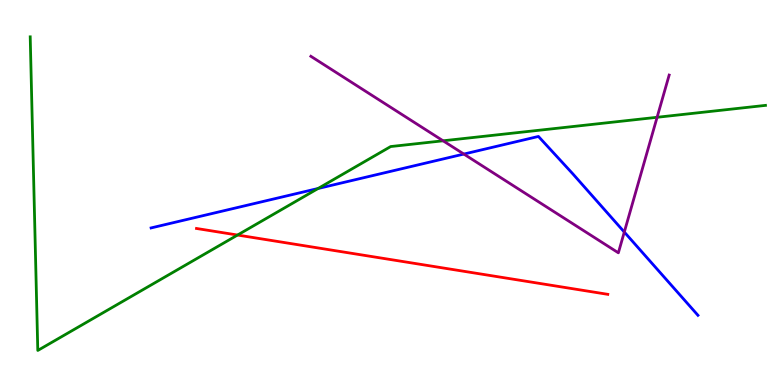[{'lines': ['blue', 'red'], 'intersections': []}, {'lines': ['green', 'red'], 'intersections': [{'x': 3.06, 'y': 3.9}]}, {'lines': ['purple', 'red'], 'intersections': []}, {'lines': ['blue', 'green'], 'intersections': [{'x': 4.1, 'y': 5.1}]}, {'lines': ['blue', 'purple'], 'intersections': [{'x': 5.99, 'y': 6.0}, {'x': 8.06, 'y': 3.97}]}, {'lines': ['green', 'purple'], 'intersections': [{'x': 5.72, 'y': 6.34}, {'x': 8.48, 'y': 6.95}]}]